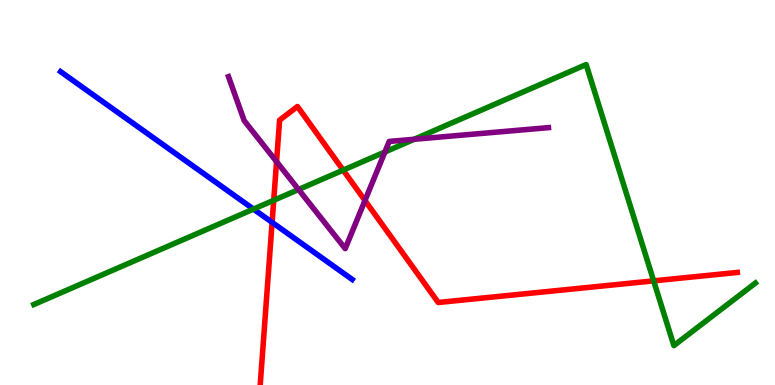[{'lines': ['blue', 'red'], 'intersections': [{'x': 3.51, 'y': 4.22}]}, {'lines': ['green', 'red'], 'intersections': [{'x': 3.53, 'y': 4.8}, {'x': 4.43, 'y': 5.58}, {'x': 8.43, 'y': 2.71}]}, {'lines': ['purple', 'red'], 'intersections': [{'x': 3.57, 'y': 5.8}, {'x': 4.71, 'y': 4.79}]}, {'lines': ['blue', 'green'], 'intersections': [{'x': 3.27, 'y': 4.57}]}, {'lines': ['blue', 'purple'], 'intersections': []}, {'lines': ['green', 'purple'], 'intersections': [{'x': 3.85, 'y': 5.08}, {'x': 4.97, 'y': 6.05}, {'x': 5.34, 'y': 6.38}]}]